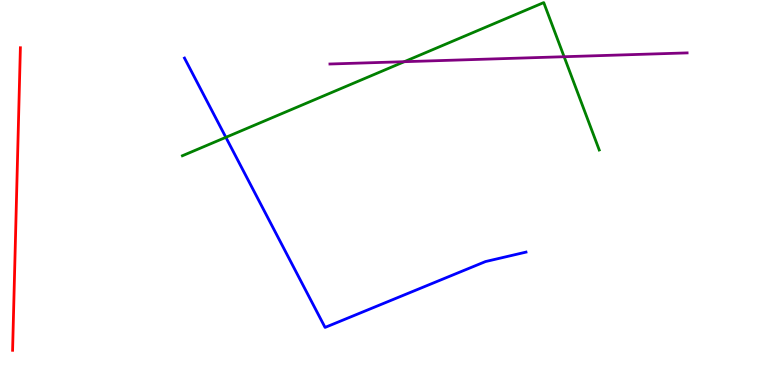[{'lines': ['blue', 'red'], 'intersections': []}, {'lines': ['green', 'red'], 'intersections': []}, {'lines': ['purple', 'red'], 'intersections': []}, {'lines': ['blue', 'green'], 'intersections': [{'x': 2.91, 'y': 6.43}]}, {'lines': ['blue', 'purple'], 'intersections': []}, {'lines': ['green', 'purple'], 'intersections': [{'x': 5.22, 'y': 8.4}, {'x': 7.28, 'y': 8.53}]}]